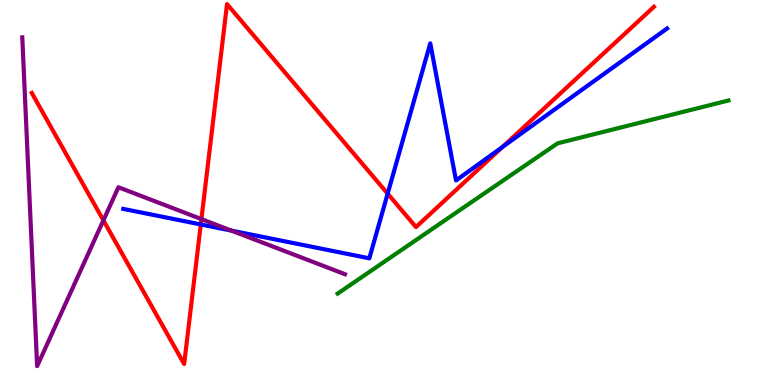[{'lines': ['blue', 'red'], 'intersections': [{'x': 2.59, 'y': 4.17}, {'x': 5.0, 'y': 4.97}, {'x': 6.48, 'y': 6.18}]}, {'lines': ['green', 'red'], 'intersections': []}, {'lines': ['purple', 'red'], 'intersections': [{'x': 1.33, 'y': 4.28}, {'x': 2.6, 'y': 4.31}]}, {'lines': ['blue', 'green'], 'intersections': []}, {'lines': ['blue', 'purple'], 'intersections': [{'x': 2.99, 'y': 4.01}]}, {'lines': ['green', 'purple'], 'intersections': []}]